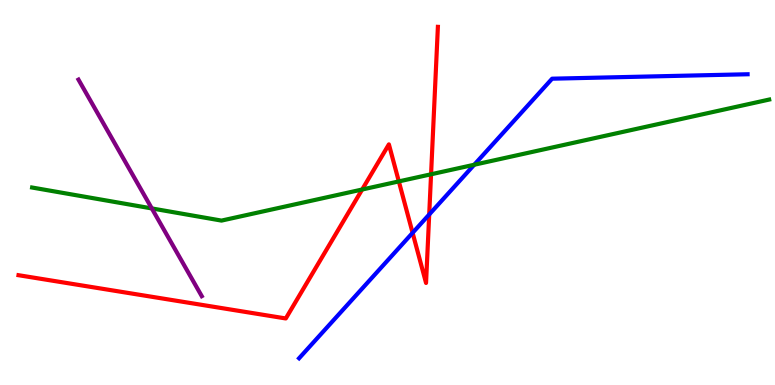[{'lines': ['blue', 'red'], 'intersections': [{'x': 5.32, 'y': 3.95}, {'x': 5.54, 'y': 4.43}]}, {'lines': ['green', 'red'], 'intersections': [{'x': 4.67, 'y': 5.08}, {'x': 5.15, 'y': 5.29}, {'x': 5.56, 'y': 5.47}]}, {'lines': ['purple', 'red'], 'intersections': []}, {'lines': ['blue', 'green'], 'intersections': [{'x': 6.12, 'y': 5.72}]}, {'lines': ['blue', 'purple'], 'intersections': []}, {'lines': ['green', 'purple'], 'intersections': [{'x': 1.96, 'y': 4.59}]}]